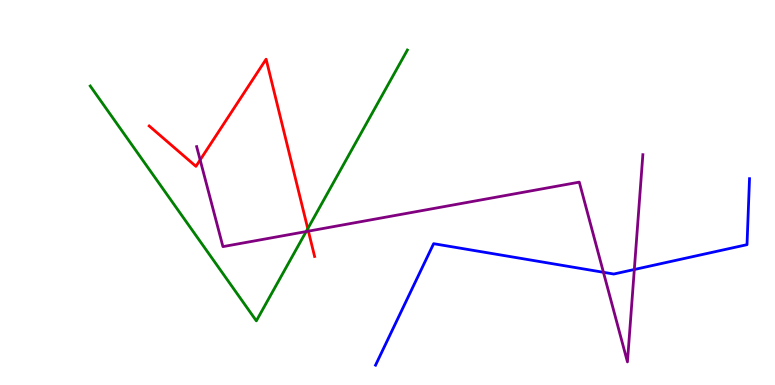[{'lines': ['blue', 'red'], 'intersections': []}, {'lines': ['green', 'red'], 'intersections': [{'x': 3.97, 'y': 4.06}]}, {'lines': ['purple', 'red'], 'intersections': [{'x': 2.58, 'y': 5.85}, {'x': 3.98, 'y': 4.0}]}, {'lines': ['blue', 'green'], 'intersections': []}, {'lines': ['blue', 'purple'], 'intersections': [{'x': 7.79, 'y': 2.93}, {'x': 8.18, 'y': 3.0}]}, {'lines': ['green', 'purple'], 'intersections': [{'x': 3.95, 'y': 3.99}]}]